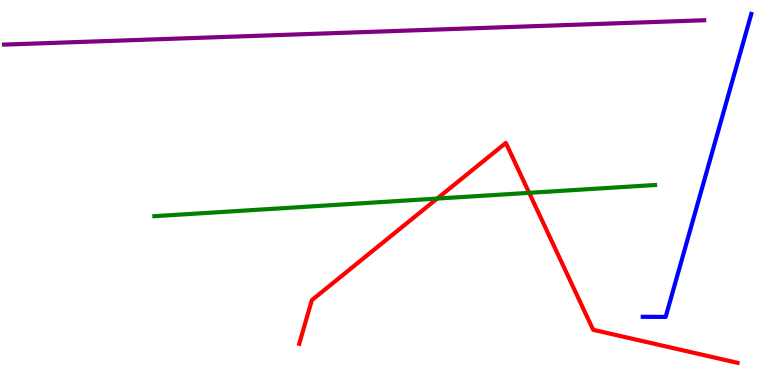[{'lines': ['blue', 'red'], 'intersections': []}, {'lines': ['green', 'red'], 'intersections': [{'x': 5.64, 'y': 4.84}, {'x': 6.83, 'y': 4.99}]}, {'lines': ['purple', 'red'], 'intersections': []}, {'lines': ['blue', 'green'], 'intersections': []}, {'lines': ['blue', 'purple'], 'intersections': []}, {'lines': ['green', 'purple'], 'intersections': []}]